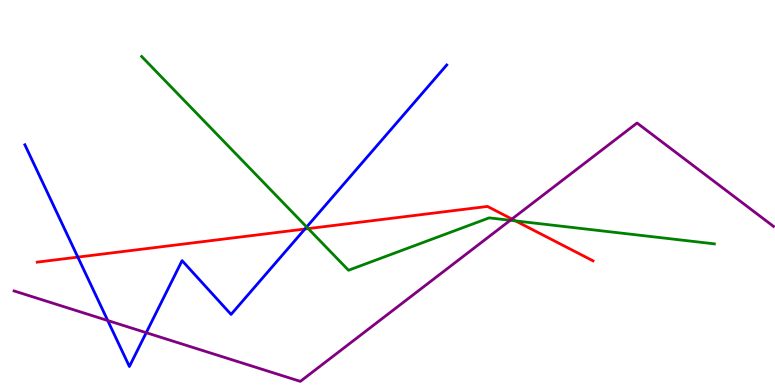[{'lines': ['blue', 'red'], 'intersections': [{'x': 1.0, 'y': 3.32}, {'x': 3.93, 'y': 4.05}]}, {'lines': ['green', 'red'], 'intersections': [{'x': 3.98, 'y': 4.06}, {'x': 6.65, 'y': 4.26}]}, {'lines': ['purple', 'red'], 'intersections': [{'x': 6.61, 'y': 4.31}]}, {'lines': ['blue', 'green'], 'intersections': [{'x': 3.96, 'y': 4.1}]}, {'lines': ['blue', 'purple'], 'intersections': [{'x': 1.39, 'y': 1.67}, {'x': 1.89, 'y': 1.36}]}, {'lines': ['green', 'purple'], 'intersections': [{'x': 6.58, 'y': 4.28}]}]